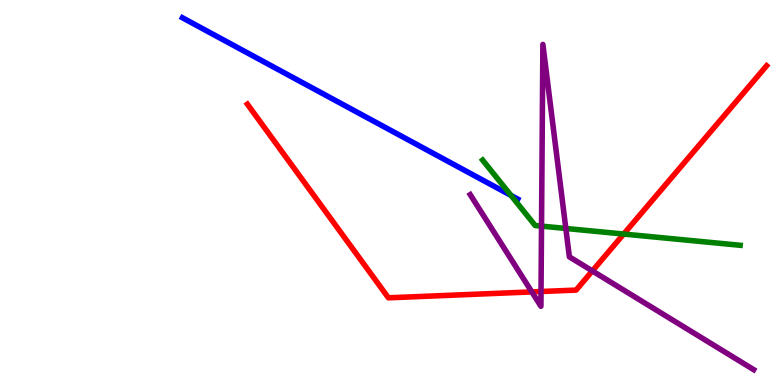[{'lines': ['blue', 'red'], 'intersections': []}, {'lines': ['green', 'red'], 'intersections': [{'x': 8.05, 'y': 3.92}]}, {'lines': ['purple', 'red'], 'intersections': [{'x': 6.86, 'y': 2.42}, {'x': 6.98, 'y': 2.43}, {'x': 7.64, 'y': 2.96}]}, {'lines': ['blue', 'green'], 'intersections': [{'x': 6.59, 'y': 4.92}]}, {'lines': ['blue', 'purple'], 'intersections': []}, {'lines': ['green', 'purple'], 'intersections': [{'x': 6.99, 'y': 4.13}, {'x': 7.3, 'y': 4.07}]}]